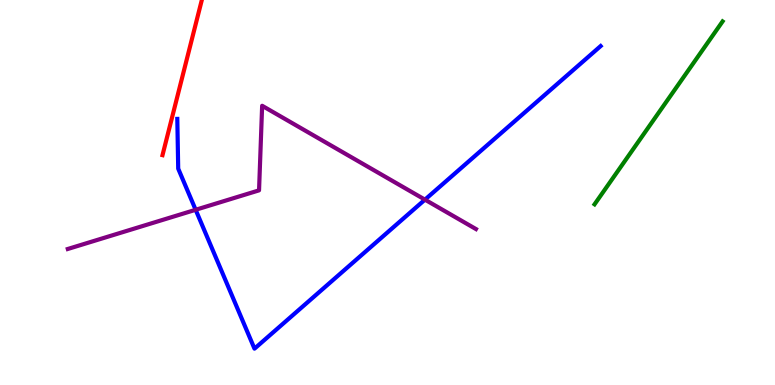[{'lines': ['blue', 'red'], 'intersections': []}, {'lines': ['green', 'red'], 'intersections': []}, {'lines': ['purple', 'red'], 'intersections': []}, {'lines': ['blue', 'green'], 'intersections': []}, {'lines': ['blue', 'purple'], 'intersections': [{'x': 2.52, 'y': 4.55}, {'x': 5.48, 'y': 4.81}]}, {'lines': ['green', 'purple'], 'intersections': []}]